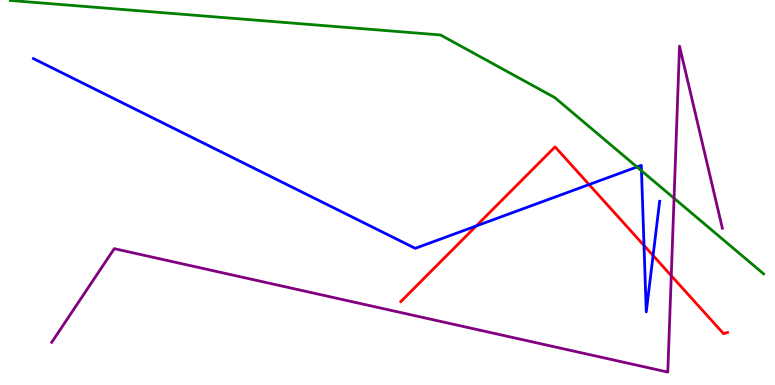[{'lines': ['blue', 'red'], 'intersections': [{'x': 6.14, 'y': 4.13}, {'x': 7.6, 'y': 5.21}, {'x': 8.31, 'y': 3.62}, {'x': 8.43, 'y': 3.36}]}, {'lines': ['green', 'red'], 'intersections': []}, {'lines': ['purple', 'red'], 'intersections': [{'x': 8.66, 'y': 2.84}]}, {'lines': ['blue', 'green'], 'intersections': [{'x': 8.22, 'y': 5.66}, {'x': 8.28, 'y': 5.56}]}, {'lines': ['blue', 'purple'], 'intersections': []}, {'lines': ['green', 'purple'], 'intersections': [{'x': 8.7, 'y': 4.85}]}]